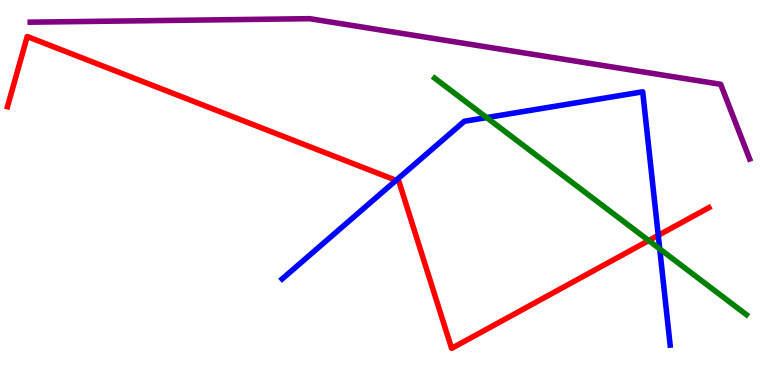[{'lines': ['blue', 'red'], 'intersections': [{'x': 5.11, 'y': 5.32}, {'x': 8.49, 'y': 3.89}]}, {'lines': ['green', 'red'], 'intersections': [{'x': 8.37, 'y': 3.75}]}, {'lines': ['purple', 'red'], 'intersections': []}, {'lines': ['blue', 'green'], 'intersections': [{'x': 6.28, 'y': 6.95}, {'x': 8.51, 'y': 3.53}]}, {'lines': ['blue', 'purple'], 'intersections': []}, {'lines': ['green', 'purple'], 'intersections': []}]